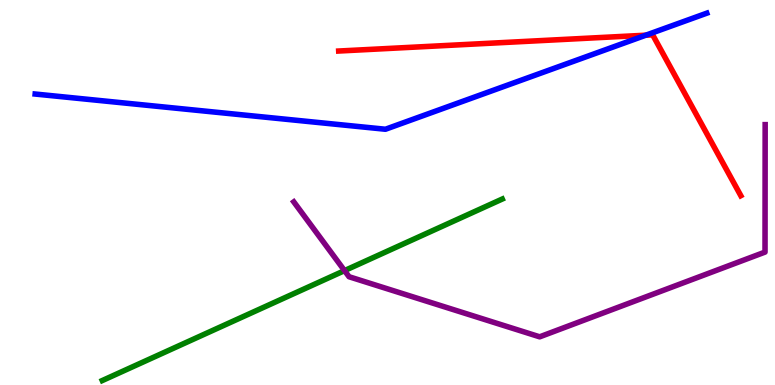[{'lines': ['blue', 'red'], 'intersections': [{'x': 8.33, 'y': 9.09}]}, {'lines': ['green', 'red'], 'intersections': []}, {'lines': ['purple', 'red'], 'intersections': []}, {'lines': ['blue', 'green'], 'intersections': []}, {'lines': ['blue', 'purple'], 'intersections': []}, {'lines': ['green', 'purple'], 'intersections': [{'x': 4.45, 'y': 2.97}]}]